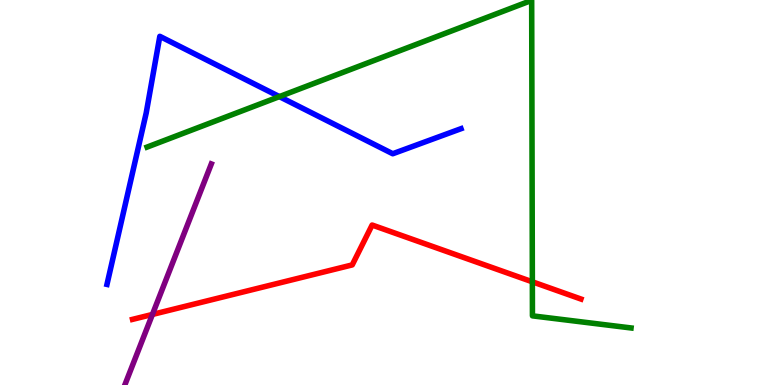[{'lines': ['blue', 'red'], 'intersections': []}, {'lines': ['green', 'red'], 'intersections': [{'x': 6.87, 'y': 2.68}]}, {'lines': ['purple', 'red'], 'intersections': [{'x': 1.97, 'y': 1.83}]}, {'lines': ['blue', 'green'], 'intersections': [{'x': 3.61, 'y': 7.49}]}, {'lines': ['blue', 'purple'], 'intersections': []}, {'lines': ['green', 'purple'], 'intersections': []}]